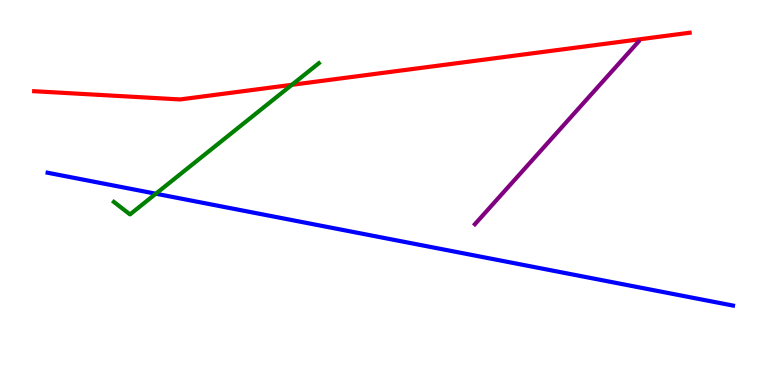[{'lines': ['blue', 'red'], 'intersections': []}, {'lines': ['green', 'red'], 'intersections': [{'x': 3.77, 'y': 7.8}]}, {'lines': ['purple', 'red'], 'intersections': []}, {'lines': ['blue', 'green'], 'intersections': [{'x': 2.01, 'y': 4.97}]}, {'lines': ['blue', 'purple'], 'intersections': []}, {'lines': ['green', 'purple'], 'intersections': []}]